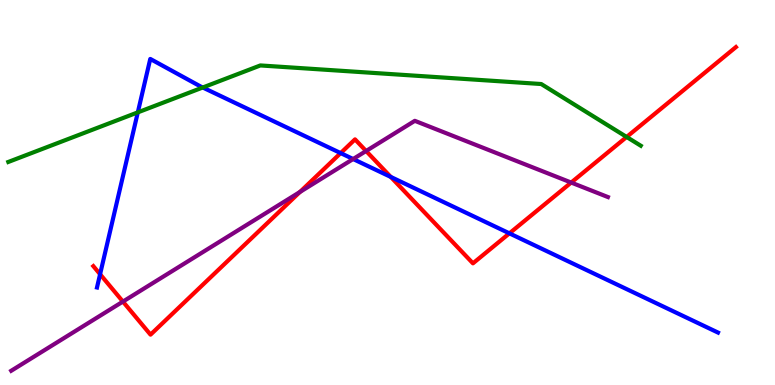[{'lines': ['blue', 'red'], 'intersections': [{'x': 1.29, 'y': 2.88}, {'x': 4.4, 'y': 6.02}, {'x': 5.04, 'y': 5.4}, {'x': 6.57, 'y': 3.94}]}, {'lines': ['green', 'red'], 'intersections': [{'x': 8.09, 'y': 6.44}]}, {'lines': ['purple', 'red'], 'intersections': [{'x': 1.59, 'y': 2.17}, {'x': 3.87, 'y': 5.01}, {'x': 4.72, 'y': 6.08}, {'x': 7.37, 'y': 5.26}]}, {'lines': ['blue', 'green'], 'intersections': [{'x': 1.78, 'y': 7.08}, {'x': 2.62, 'y': 7.73}]}, {'lines': ['blue', 'purple'], 'intersections': [{'x': 4.56, 'y': 5.87}]}, {'lines': ['green', 'purple'], 'intersections': []}]